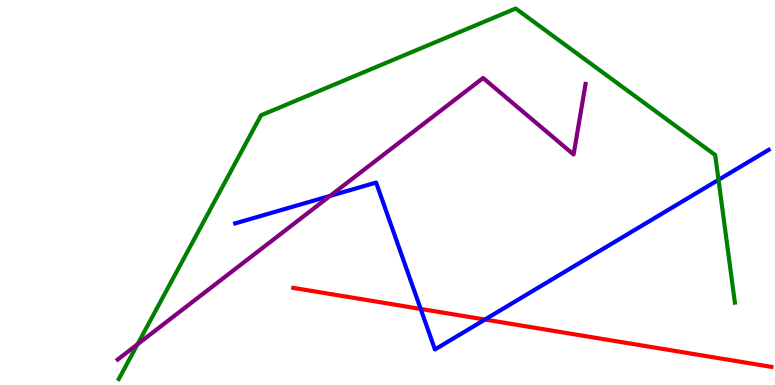[{'lines': ['blue', 'red'], 'intersections': [{'x': 5.43, 'y': 1.98}, {'x': 6.26, 'y': 1.7}]}, {'lines': ['green', 'red'], 'intersections': []}, {'lines': ['purple', 'red'], 'intersections': []}, {'lines': ['blue', 'green'], 'intersections': [{'x': 9.27, 'y': 5.33}]}, {'lines': ['blue', 'purple'], 'intersections': [{'x': 4.26, 'y': 4.91}]}, {'lines': ['green', 'purple'], 'intersections': [{'x': 1.77, 'y': 1.06}]}]